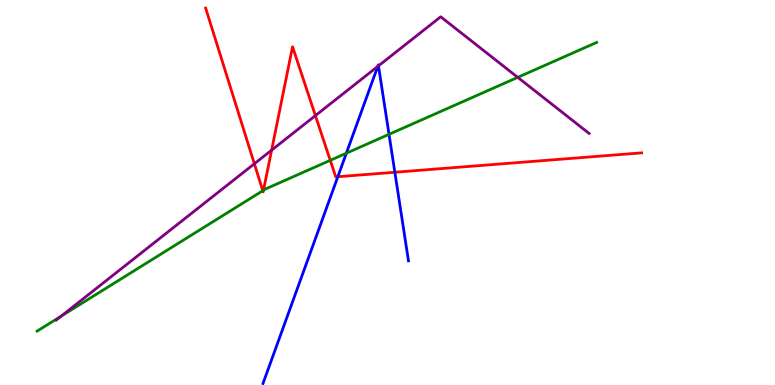[{'lines': ['blue', 'red'], 'intersections': [{'x': 4.36, 'y': 5.41}, {'x': 5.09, 'y': 5.53}]}, {'lines': ['green', 'red'], 'intersections': [{'x': 3.39, 'y': 5.05}, {'x': 3.4, 'y': 5.06}, {'x': 4.26, 'y': 5.84}]}, {'lines': ['purple', 'red'], 'intersections': [{'x': 3.28, 'y': 5.75}, {'x': 3.5, 'y': 6.1}, {'x': 4.07, 'y': 7.0}]}, {'lines': ['blue', 'green'], 'intersections': [{'x': 4.47, 'y': 6.02}, {'x': 5.02, 'y': 6.51}]}, {'lines': ['blue', 'purple'], 'intersections': [{'x': 4.87, 'y': 8.27}, {'x': 4.88, 'y': 8.29}]}, {'lines': ['green', 'purple'], 'intersections': [{'x': 0.788, 'y': 1.79}, {'x': 6.68, 'y': 7.99}]}]